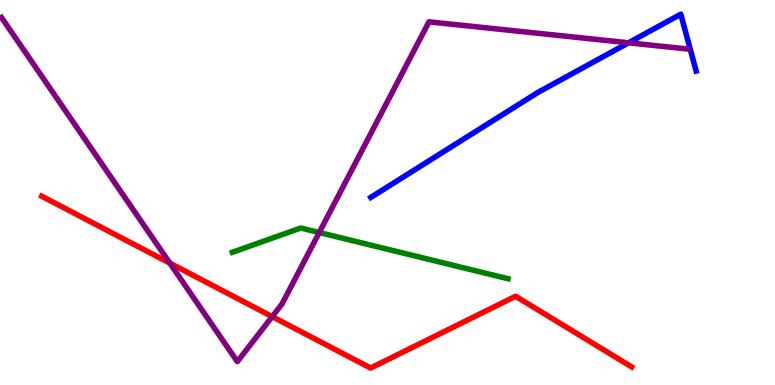[{'lines': ['blue', 'red'], 'intersections': []}, {'lines': ['green', 'red'], 'intersections': []}, {'lines': ['purple', 'red'], 'intersections': [{'x': 2.19, 'y': 3.17}, {'x': 3.51, 'y': 1.78}]}, {'lines': ['blue', 'green'], 'intersections': []}, {'lines': ['blue', 'purple'], 'intersections': [{'x': 8.11, 'y': 8.89}]}, {'lines': ['green', 'purple'], 'intersections': [{'x': 4.12, 'y': 3.96}]}]